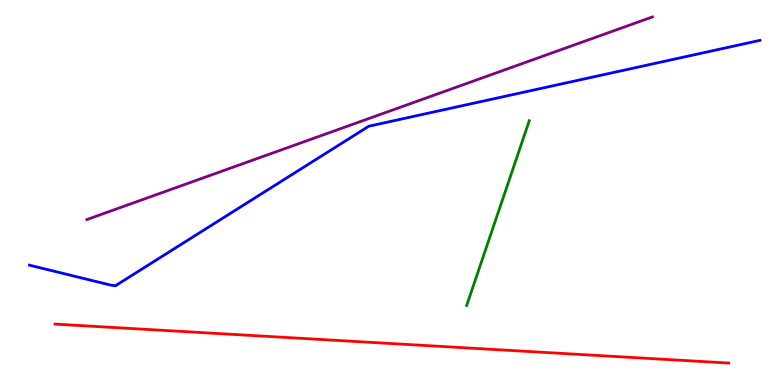[{'lines': ['blue', 'red'], 'intersections': []}, {'lines': ['green', 'red'], 'intersections': []}, {'lines': ['purple', 'red'], 'intersections': []}, {'lines': ['blue', 'green'], 'intersections': []}, {'lines': ['blue', 'purple'], 'intersections': []}, {'lines': ['green', 'purple'], 'intersections': []}]